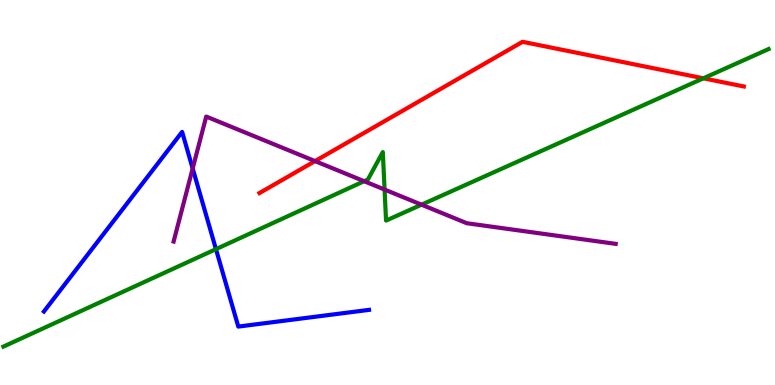[{'lines': ['blue', 'red'], 'intersections': []}, {'lines': ['green', 'red'], 'intersections': [{'x': 9.08, 'y': 7.97}]}, {'lines': ['purple', 'red'], 'intersections': [{'x': 4.07, 'y': 5.82}]}, {'lines': ['blue', 'green'], 'intersections': [{'x': 2.79, 'y': 3.53}]}, {'lines': ['blue', 'purple'], 'intersections': [{'x': 2.49, 'y': 5.62}]}, {'lines': ['green', 'purple'], 'intersections': [{'x': 4.7, 'y': 5.29}, {'x': 4.96, 'y': 5.08}, {'x': 5.44, 'y': 4.68}]}]